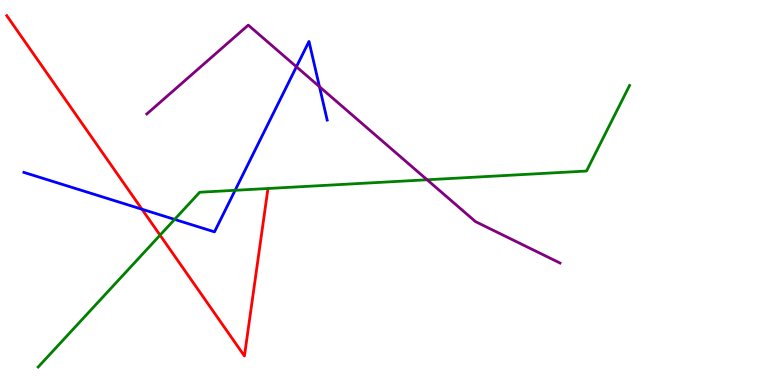[{'lines': ['blue', 'red'], 'intersections': [{'x': 1.83, 'y': 4.57}]}, {'lines': ['green', 'red'], 'intersections': [{'x': 2.07, 'y': 3.89}]}, {'lines': ['purple', 'red'], 'intersections': []}, {'lines': ['blue', 'green'], 'intersections': [{'x': 2.25, 'y': 4.3}, {'x': 3.03, 'y': 5.06}]}, {'lines': ['blue', 'purple'], 'intersections': [{'x': 3.82, 'y': 8.27}, {'x': 4.12, 'y': 7.75}]}, {'lines': ['green', 'purple'], 'intersections': [{'x': 5.51, 'y': 5.33}]}]